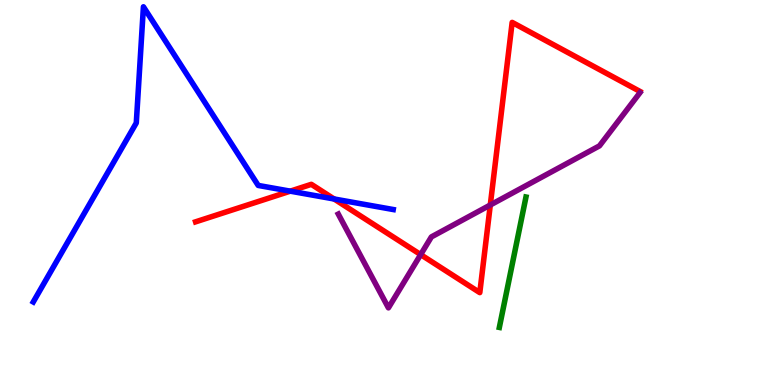[{'lines': ['blue', 'red'], 'intersections': [{'x': 3.75, 'y': 5.03}, {'x': 4.31, 'y': 4.83}]}, {'lines': ['green', 'red'], 'intersections': []}, {'lines': ['purple', 'red'], 'intersections': [{'x': 5.43, 'y': 3.39}, {'x': 6.33, 'y': 4.68}]}, {'lines': ['blue', 'green'], 'intersections': []}, {'lines': ['blue', 'purple'], 'intersections': []}, {'lines': ['green', 'purple'], 'intersections': []}]